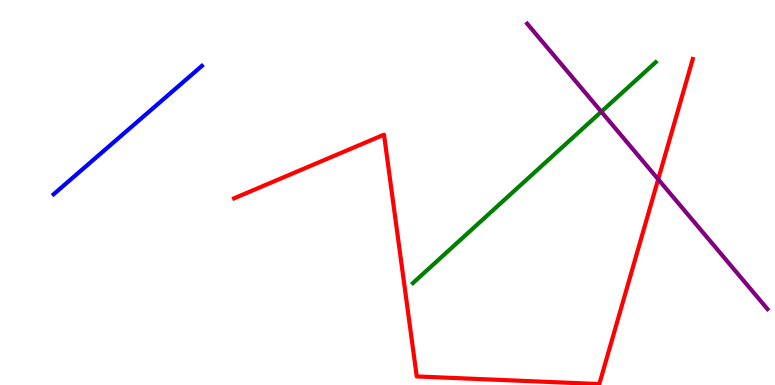[{'lines': ['blue', 'red'], 'intersections': []}, {'lines': ['green', 'red'], 'intersections': []}, {'lines': ['purple', 'red'], 'intersections': [{'x': 8.49, 'y': 5.34}]}, {'lines': ['blue', 'green'], 'intersections': []}, {'lines': ['blue', 'purple'], 'intersections': []}, {'lines': ['green', 'purple'], 'intersections': [{'x': 7.76, 'y': 7.1}]}]